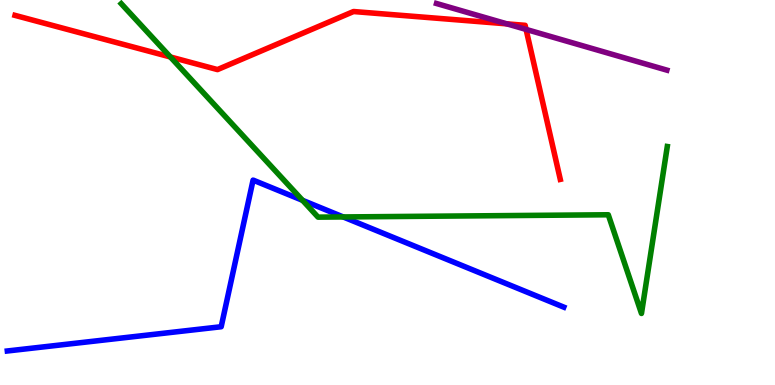[{'lines': ['blue', 'red'], 'intersections': []}, {'lines': ['green', 'red'], 'intersections': [{'x': 2.2, 'y': 8.52}]}, {'lines': ['purple', 'red'], 'intersections': [{'x': 6.54, 'y': 9.38}, {'x': 6.79, 'y': 9.24}]}, {'lines': ['blue', 'green'], 'intersections': [{'x': 3.9, 'y': 4.8}, {'x': 4.43, 'y': 4.37}]}, {'lines': ['blue', 'purple'], 'intersections': []}, {'lines': ['green', 'purple'], 'intersections': []}]